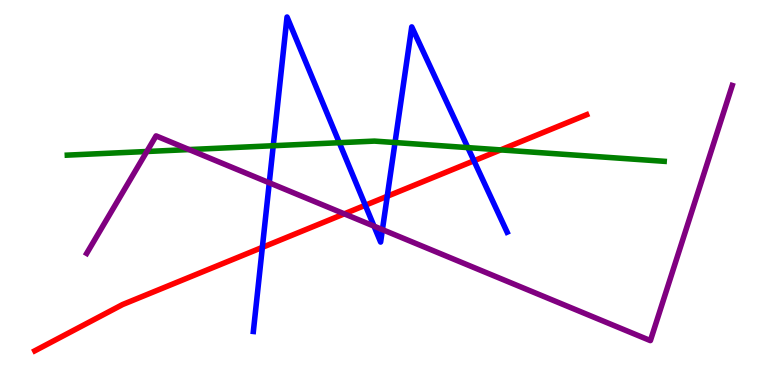[{'lines': ['blue', 'red'], 'intersections': [{'x': 3.39, 'y': 3.58}, {'x': 4.71, 'y': 4.67}, {'x': 5.0, 'y': 4.9}, {'x': 6.12, 'y': 5.82}]}, {'lines': ['green', 'red'], 'intersections': [{'x': 6.46, 'y': 6.11}]}, {'lines': ['purple', 'red'], 'intersections': [{'x': 4.44, 'y': 4.45}]}, {'lines': ['blue', 'green'], 'intersections': [{'x': 3.53, 'y': 6.21}, {'x': 4.38, 'y': 6.29}, {'x': 5.1, 'y': 6.3}, {'x': 6.04, 'y': 6.17}]}, {'lines': ['blue', 'purple'], 'intersections': [{'x': 3.47, 'y': 5.25}, {'x': 4.83, 'y': 4.13}, {'x': 4.93, 'y': 4.04}]}, {'lines': ['green', 'purple'], 'intersections': [{'x': 1.89, 'y': 6.06}, {'x': 2.44, 'y': 6.12}]}]